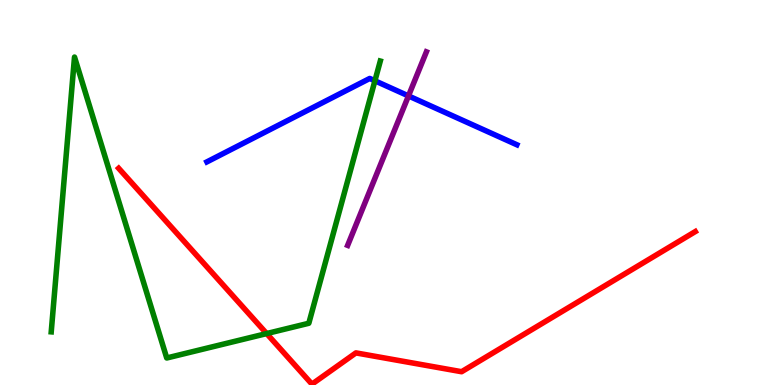[{'lines': ['blue', 'red'], 'intersections': []}, {'lines': ['green', 'red'], 'intersections': [{'x': 3.44, 'y': 1.34}]}, {'lines': ['purple', 'red'], 'intersections': []}, {'lines': ['blue', 'green'], 'intersections': [{'x': 4.84, 'y': 7.9}]}, {'lines': ['blue', 'purple'], 'intersections': [{'x': 5.27, 'y': 7.51}]}, {'lines': ['green', 'purple'], 'intersections': []}]